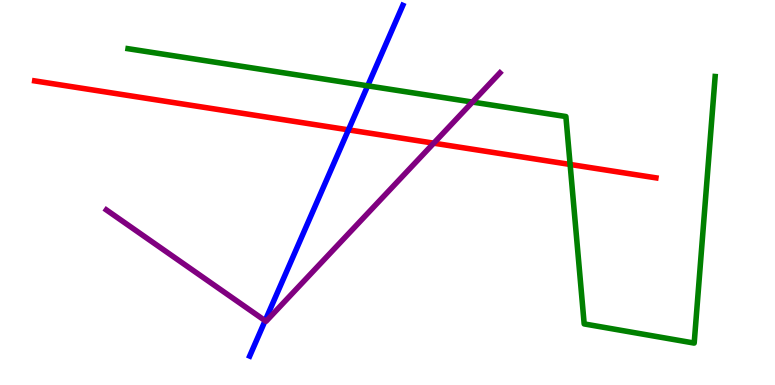[{'lines': ['blue', 'red'], 'intersections': [{'x': 4.5, 'y': 6.63}]}, {'lines': ['green', 'red'], 'intersections': [{'x': 7.36, 'y': 5.73}]}, {'lines': ['purple', 'red'], 'intersections': [{'x': 5.6, 'y': 6.28}]}, {'lines': ['blue', 'green'], 'intersections': [{'x': 4.74, 'y': 7.77}]}, {'lines': ['blue', 'purple'], 'intersections': [{'x': 3.42, 'y': 1.67}]}, {'lines': ['green', 'purple'], 'intersections': [{'x': 6.1, 'y': 7.35}]}]